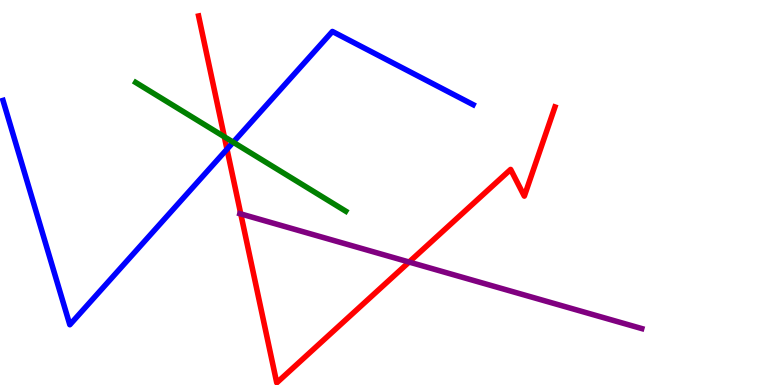[{'lines': ['blue', 'red'], 'intersections': [{'x': 2.93, 'y': 6.12}]}, {'lines': ['green', 'red'], 'intersections': [{'x': 2.89, 'y': 6.45}]}, {'lines': ['purple', 'red'], 'intersections': [{'x': 3.11, 'y': 4.44}, {'x': 5.28, 'y': 3.19}]}, {'lines': ['blue', 'green'], 'intersections': [{'x': 3.01, 'y': 6.31}]}, {'lines': ['blue', 'purple'], 'intersections': []}, {'lines': ['green', 'purple'], 'intersections': []}]